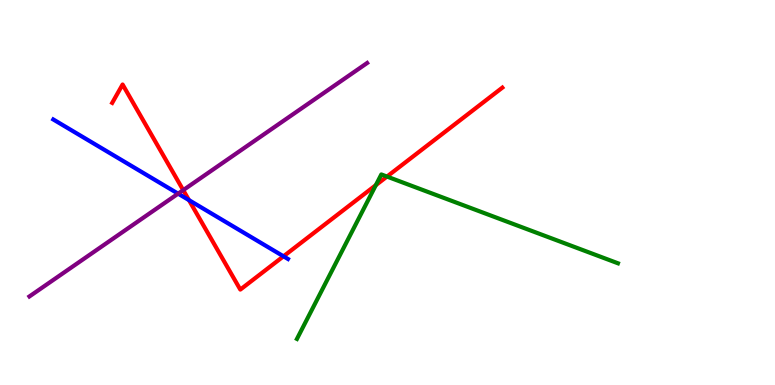[{'lines': ['blue', 'red'], 'intersections': [{'x': 2.44, 'y': 4.8}, {'x': 3.66, 'y': 3.34}]}, {'lines': ['green', 'red'], 'intersections': [{'x': 4.85, 'y': 5.19}, {'x': 4.99, 'y': 5.41}]}, {'lines': ['purple', 'red'], 'intersections': [{'x': 2.36, 'y': 5.06}]}, {'lines': ['blue', 'green'], 'intersections': []}, {'lines': ['blue', 'purple'], 'intersections': [{'x': 2.3, 'y': 4.97}]}, {'lines': ['green', 'purple'], 'intersections': []}]